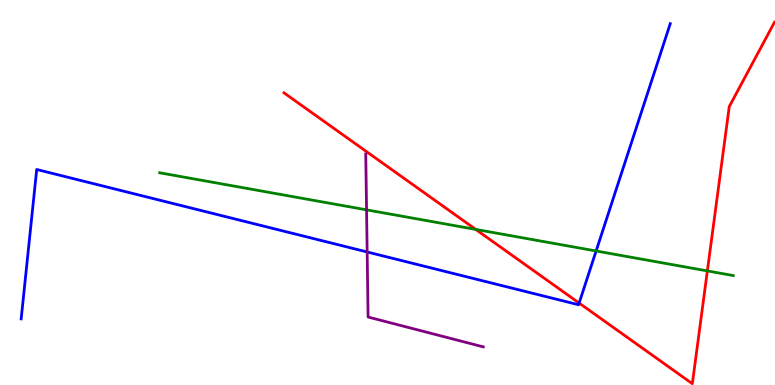[{'lines': ['blue', 'red'], 'intersections': [{'x': 7.47, 'y': 2.13}]}, {'lines': ['green', 'red'], 'intersections': [{'x': 6.14, 'y': 4.04}, {'x': 9.13, 'y': 2.96}]}, {'lines': ['purple', 'red'], 'intersections': []}, {'lines': ['blue', 'green'], 'intersections': [{'x': 7.69, 'y': 3.48}]}, {'lines': ['blue', 'purple'], 'intersections': [{'x': 4.74, 'y': 3.46}]}, {'lines': ['green', 'purple'], 'intersections': [{'x': 4.73, 'y': 4.55}]}]